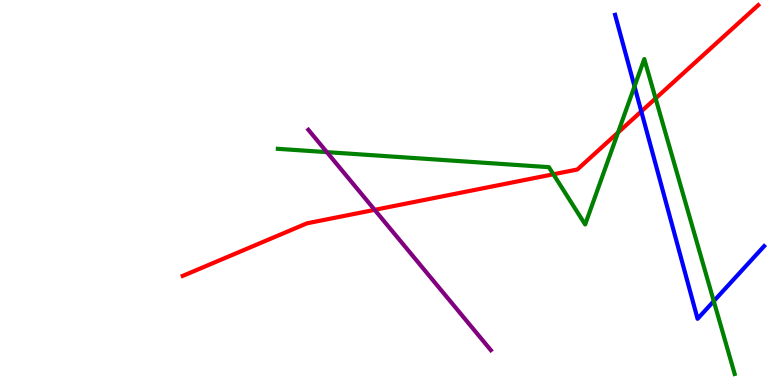[{'lines': ['blue', 'red'], 'intersections': [{'x': 8.27, 'y': 7.11}]}, {'lines': ['green', 'red'], 'intersections': [{'x': 7.14, 'y': 5.47}, {'x': 7.97, 'y': 6.56}, {'x': 8.46, 'y': 7.44}]}, {'lines': ['purple', 'red'], 'intersections': [{'x': 4.83, 'y': 4.55}]}, {'lines': ['blue', 'green'], 'intersections': [{'x': 8.19, 'y': 7.76}, {'x': 9.21, 'y': 2.18}]}, {'lines': ['blue', 'purple'], 'intersections': []}, {'lines': ['green', 'purple'], 'intersections': [{'x': 4.22, 'y': 6.05}]}]